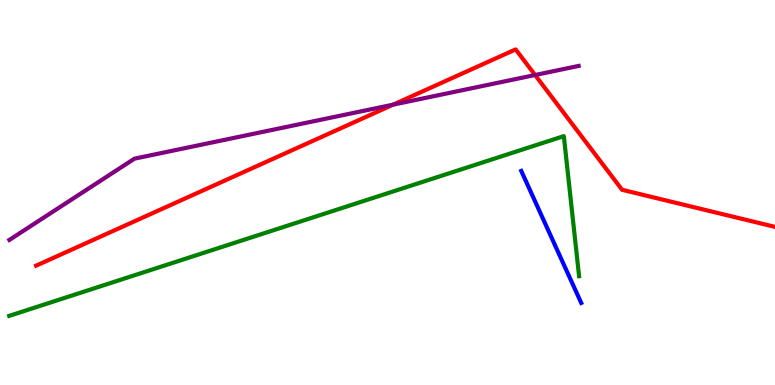[{'lines': ['blue', 'red'], 'intersections': []}, {'lines': ['green', 'red'], 'intersections': []}, {'lines': ['purple', 'red'], 'intersections': [{'x': 5.07, 'y': 7.28}, {'x': 6.9, 'y': 8.05}]}, {'lines': ['blue', 'green'], 'intersections': []}, {'lines': ['blue', 'purple'], 'intersections': []}, {'lines': ['green', 'purple'], 'intersections': []}]